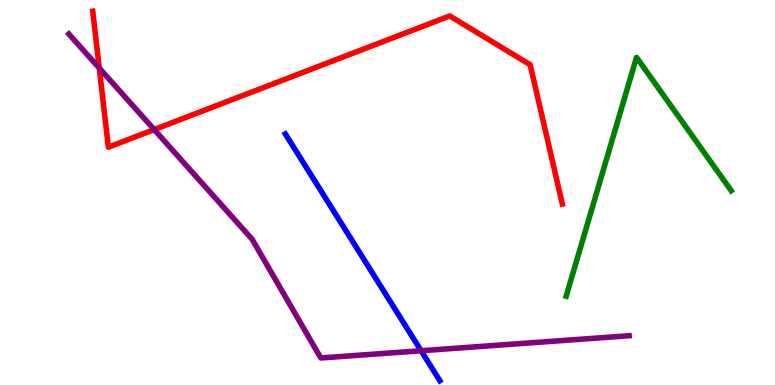[{'lines': ['blue', 'red'], 'intersections': []}, {'lines': ['green', 'red'], 'intersections': []}, {'lines': ['purple', 'red'], 'intersections': [{'x': 1.28, 'y': 8.23}, {'x': 1.99, 'y': 6.63}]}, {'lines': ['blue', 'green'], 'intersections': []}, {'lines': ['blue', 'purple'], 'intersections': [{'x': 5.43, 'y': 0.89}]}, {'lines': ['green', 'purple'], 'intersections': []}]